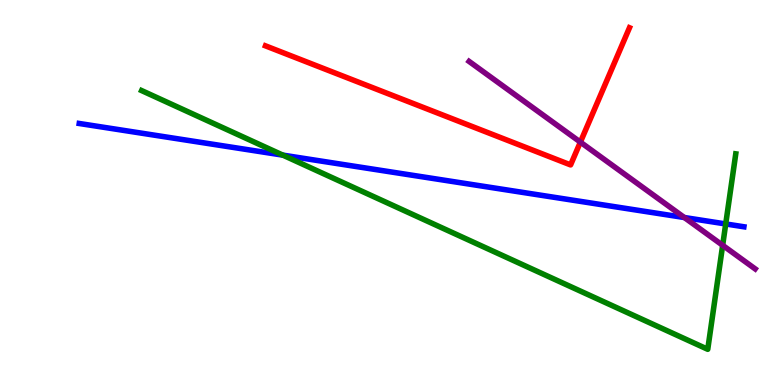[{'lines': ['blue', 'red'], 'intersections': []}, {'lines': ['green', 'red'], 'intersections': []}, {'lines': ['purple', 'red'], 'intersections': [{'x': 7.49, 'y': 6.31}]}, {'lines': ['blue', 'green'], 'intersections': [{'x': 3.65, 'y': 5.97}, {'x': 9.36, 'y': 4.18}]}, {'lines': ['blue', 'purple'], 'intersections': [{'x': 8.83, 'y': 4.35}]}, {'lines': ['green', 'purple'], 'intersections': [{'x': 9.32, 'y': 3.63}]}]